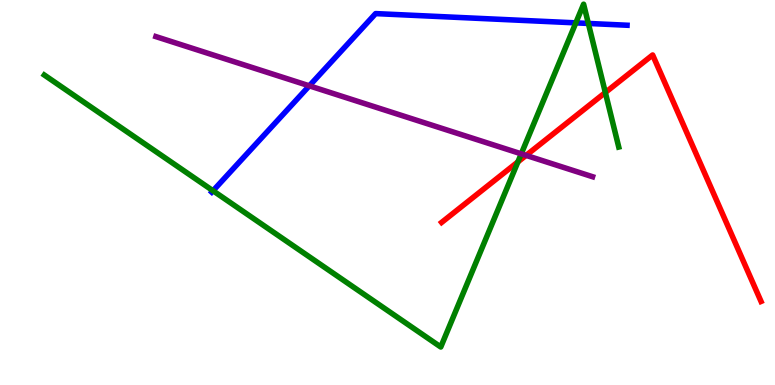[{'lines': ['blue', 'red'], 'intersections': []}, {'lines': ['green', 'red'], 'intersections': [{'x': 6.68, 'y': 5.79}, {'x': 7.81, 'y': 7.6}]}, {'lines': ['purple', 'red'], 'intersections': [{'x': 6.79, 'y': 5.96}]}, {'lines': ['blue', 'green'], 'intersections': [{'x': 2.75, 'y': 5.05}, {'x': 7.43, 'y': 9.41}, {'x': 7.59, 'y': 9.39}]}, {'lines': ['blue', 'purple'], 'intersections': [{'x': 3.99, 'y': 7.77}]}, {'lines': ['green', 'purple'], 'intersections': [{'x': 6.73, 'y': 6.0}]}]